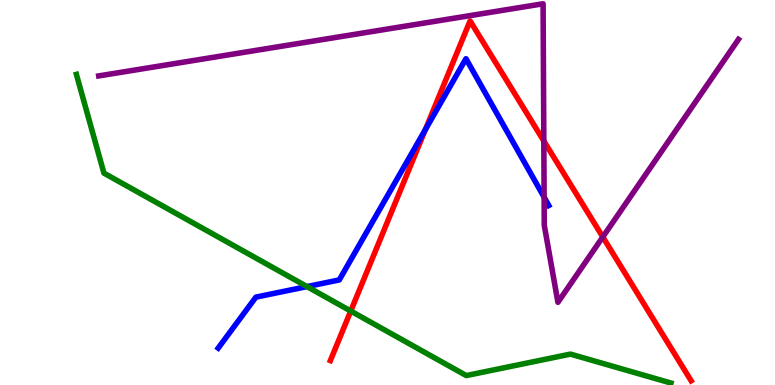[{'lines': ['blue', 'red'], 'intersections': [{'x': 5.49, 'y': 6.64}]}, {'lines': ['green', 'red'], 'intersections': [{'x': 4.53, 'y': 1.92}]}, {'lines': ['purple', 'red'], 'intersections': [{'x': 7.02, 'y': 6.34}, {'x': 7.78, 'y': 3.84}]}, {'lines': ['blue', 'green'], 'intersections': [{'x': 3.96, 'y': 2.56}]}, {'lines': ['blue', 'purple'], 'intersections': [{'x': 7.02, 'y': 4.88}]}, {'lines': ['green', 'purple'], 'intersections': []}]